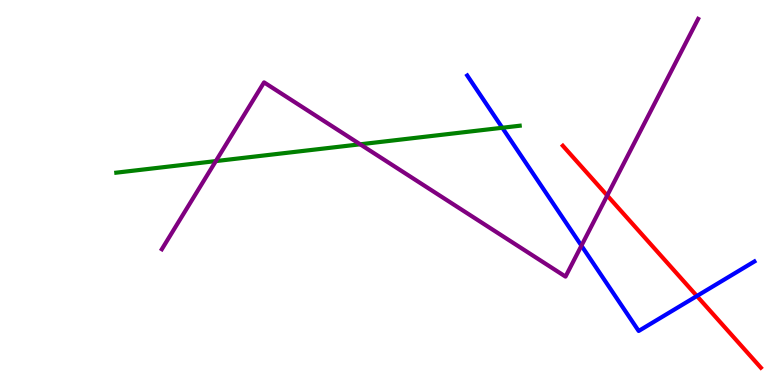[{'lines': ['blue', 'red'], 'intersections': [{'x': 8.99, 'y': 2.31}]}, {'lines': ['green', 'red'], 'intersections': []}, {'lines': ['purple', 'red'], 'intersections': [{'x': 7.84, 'y': 4.92}]}, {'lines': ['blue', 'green'], 'intersections': [{'x': 6.48, 'y': 6.68}]}, {'lines': ['blue', 'purple'], 'intersections': [{'x': 7.5, 'y': 3.62}]}, {'lines': ['green', 'purple'], 'intersections': [{'x': 2.79, 'y': 5.82}, {'x': 4.65, 'y': 6.25}]}]